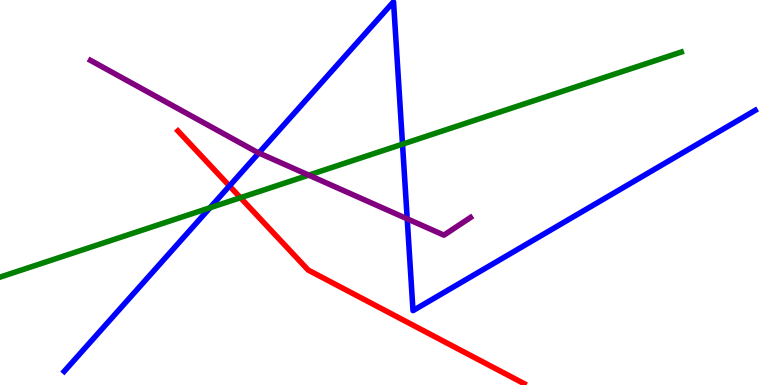[{'lines': ['blue', 'red'], 'intersections': [{'x': 2.96, 'y': 5.17}]}, {'lines': ['green', 'red'], 'intersections': [{'x': 3.1, 'y': 4.87}]}, {'lines': ['purple', 'red'], 'intersections': []}, {'lines': ['blue', 'green'], 'intersections': [{'x': 2.71, 'y': 4.6}, {'x': 5.19, 'y': 6.26}]}, {'lines': ['blue', 'purple'], 'intersections': [{'x': 3.34, 'y': 6.03}, {'x': 5.25, 'y': 4.32}]}, {'lines': ['green', 'purple'], 'intersections': [{'x': 3.98, 'y': 5.45}]}]